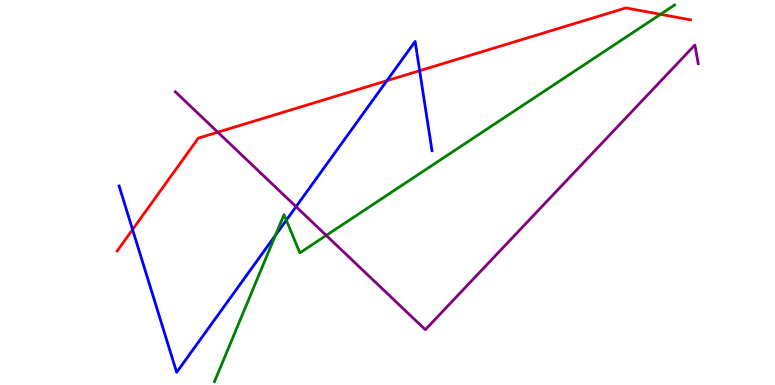[{'lines': ['blue', 'red'], 'intersections': [{'x': 1.71, 'y': 4.04}, {'x': 4.99, 'y': 7.9}, {'x': 5.41, 'y': 8.16}]}, {'lines': ['green', 'red'], 'intersections': [{'x': 8.52, 'y': 9.63}]}, {'lines': ['purple', 'red'], 'intersections': [{'x': 2.81, 'y': 6.57}]}, {'lines': ['blue', 'green'], 'intersections': [{'x': 3.55, 'y': 3.89}, {'x': 3.69, 'y': 4.28}]}, {'lines': ['blue', 'purple'], 'intersections': [{'x': 3.82, 'y': 4.63}]}, {'lines': ['green', 'purple'], 'intersections': [{'x': 4.21, 'y': 3.89}]}]